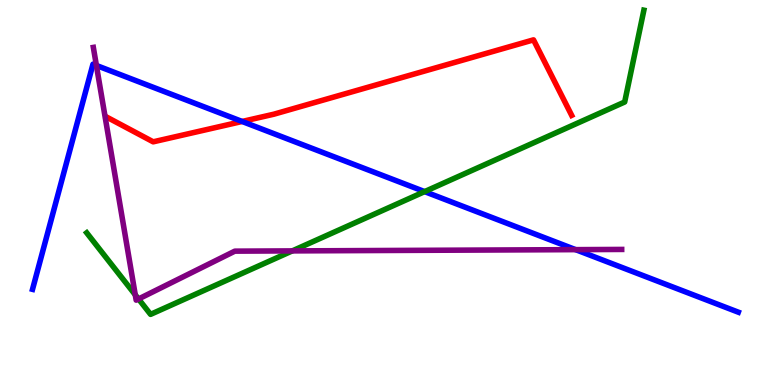[{'lines': ['blue', 'red'], 'intersections': [{'x': 3.12, 'y': 6.85}]}, {'lines': ['green', 'red'], 'intersections': []}, {'lines': ['purple', 'red'], 'intersections': []}, {'lines': ['blue', 'green'], 'intersections': [{'x': 5.48, 'y': 5.02}]}, {'lines': ['blue', 'purple'], 'intersections': [{'x': 1.24, 'y': 8.3}, {'x': 7.43, 'y': 3.52}]}, {'lines': ['green', 'purple'], 'intersections': [{'x': 1.75, 'y': 2.34}, {'x': 1.79, 'y': 2.23}, {'x': 3.77, 'y': 3.48}]}]